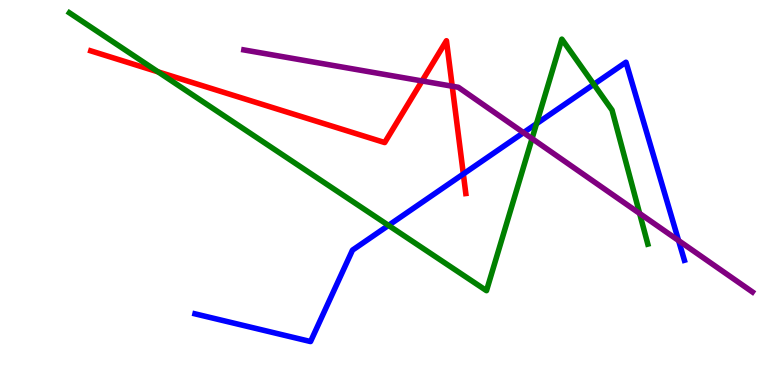[{'lines': ['blue', 'red'], 'intersections': [{'x': 5.98, 'y': 5.48}]}, {'lines': ['green', 'red'], 'intersections': [{'x': 2.04, 'y': 8.13}]}, {'lines': ['purple', 'red'], 'intersections': [{'x': 5.45, 'y': 7.9}, {'x': 5.84, 'y': 7.76}]}, {'lines': ['blue', 'green'], 'intersections': [{'x': 5.01, 'y': 4.15}, {'x': 6.92, 'y': 6.79}, {'x': 7.66, 'y': 7.81}]}, {'lines': ['blue', 'purple'], 'intersections': [{'x': 6.75, 'y': 6.55}, {'x': 8.76, 'y': 3.75}]}, {'lines': ['green', 'purple'], 'intersections': [{'x': 6.87, 'y': 6.4}, {'x': 8.25, 'y': 4.46}]}]